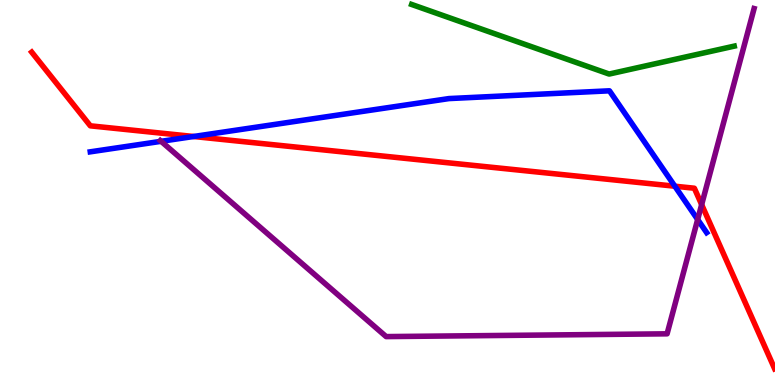[{'lines': ['blue', 'red'], 'intersections': [{'x': 2.5, 'y': 6.45}, {'x': 8.71, 'y': 5.16}]}, {'lines': ['green', 'red'], 'intersections': []}, {'lines': ['purple', 'red'], 'intersections': [{'x': 9.05, 'y': 4.69}]}, {'lines': ['blue', 'green'], 'intersections': []}, {'lines': ['blue', 'purple'], 'intersections': [{'x': 2.08, 'y': 6.33}, {'x': 9.0, 'y': 4.3}]}, {'lines': ['green', 'purple'], 'intersections': []}]